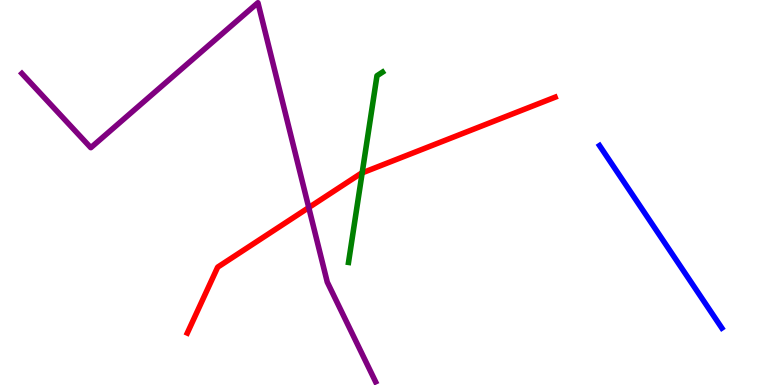[{'lines': ['blue', 'red'], 'intersections': []}, {'lines': ['green', 'red'], 'intersections': [{'x': 4.67, 'y': 5.51}]}, {'lines': ['purple', 'red'], 'intersections': [{'x': 3.98, 'y': 4.61}]}, {'lines': ['blue', 'green'], 'intersections': []}, {'lines': ['blue', 'purple'], 'intersections': []}, {'lines': ['green', 'purple'], 'intersections': []}]